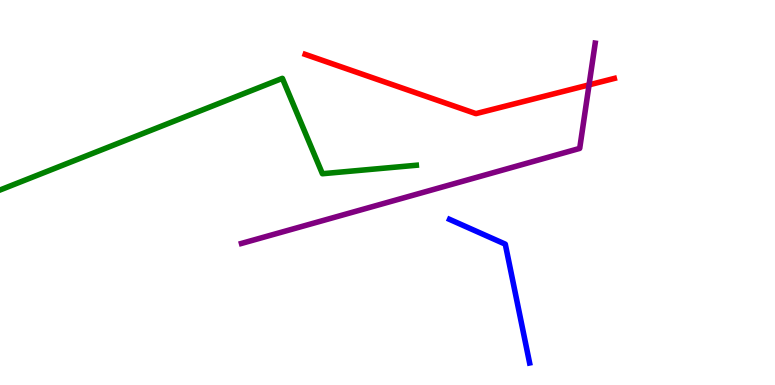[{'lines': ['blue', 'red'], 'intersections': []}, {'lines': ['green', 'red'], 'intersections': []}, {'lines': ['purple', 'red'], 'intersections': [{'x': 7.6, 'y': 7.8}]}, {'lines': ['blue', 'green'], 'intersections': []}, {'lines': ['blue', 'purple'], 'intersections': []}, {'lines': ['green', 'purple'], 'intersections': []}]